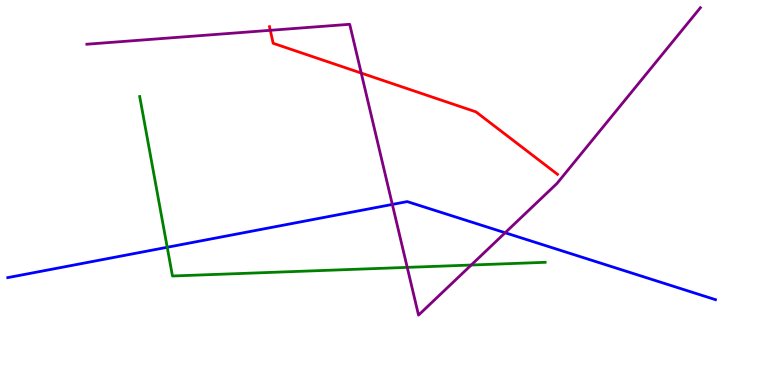[{'lines': ['blue', 'red'], 'intersections': []}, {'lines': ['green', 'red'], 'intersections': []}, {'lines': ['purple', 'red'], 'intersections': [{'x': 3.49, 'y': 9.21}, {'x': 4.66, 'y': 8.1}]}, {'lines': ['blue', 'green'], 'intersections': [{'x': 2.16, 'y': 3.58}]}, {'lines': ['blue', 'purple'], 'intersections': [{'x': 5.06, 'y': 4.69}, {'x': 6.52, 'y': 3.95}]}, {'lines': ['green', 'purple'], 'intersections': [{'x': 5.25, 'y': 3.06}, {'x': 6.08, 'y': 3.12}]}]